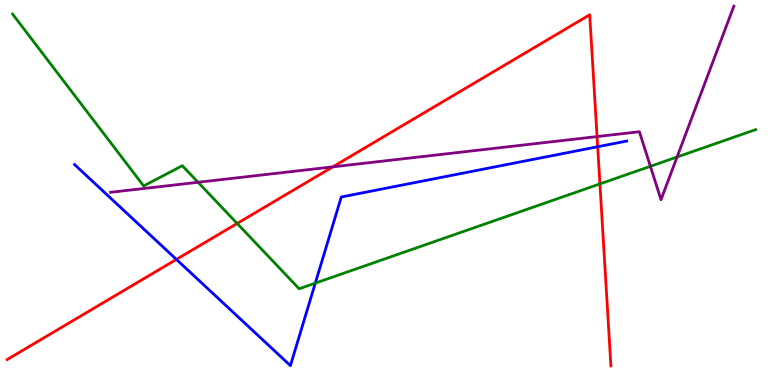[{'lines': ['blue', 'red'], 'intersections': [{'x': 2.28, 'y': 3.26}, {'x': 7.71, 'y': 6.19}]}, {'lines': ['green', 'red'], 'intersections': [{'x': 3.06, 'y': 4.2}, {'x': 7.74, 'y': 5.22}]}, {'lines': ['purple', 'red'], 'intersections': [{'x': 4.29, 'y': 5.67}, {'x': 7.7, 'y': 6.45}]}, {'lines': ['blue', 'green'], 'intersections': [{'x': 4.07, 'y': 2.65}]}, {'lines': ['blue', 'purple'], 'intersections': []}, {'lines': ['green', 'purple'], 'intersections': [{'x': 2.56, 'y': 5.27}, {'x': 8.39, 'y': 5.68}, {'x': 8.74, 'y': 5.92}]}]